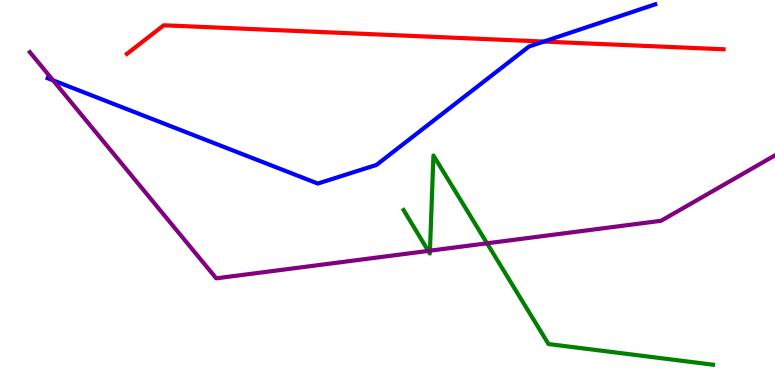[{'lines': ['blue', 'red'], 'intersections': [{'x': 7.02, 'y': 8.92}]}, {'lines': ['green', 'red'], 'intersections': []}, {'lines': ['purple', 'red'], 'intersections': []}, {'lines': ['blue', 'green'], 'intersections': []}, {'lines': ['blue', 'purple'], 'intersections': [{'x': 0.685, 'y': 7.91}]}, {'lines': ['green', 'purple'], 'intersections': [{'x': 5.53, 'y': 3.48}, {'x': 5.55, 'y': 3.49}, {'x': 6.28, 'y': 3.68}]}]